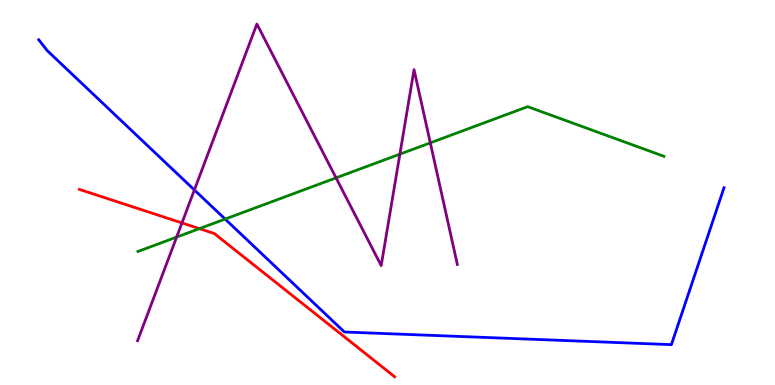[{'lines': ['blue', 'red'], 'intersections': []}, {'lines': ['green', 'red'], 'intersections': [{'x': 2.57, 'y': 4.06}]}, {'lines': ['purple', 'red'], 'intersections': [{'x': 2.35, 'y': 4.21}]}, {'lines': ['blue', 'green'], 'intersections': [{'x': 2.9, 'y': 4.31}]}, {'lines': ['blue', 'purple'], 'intersections': [{'x': 2.51, 'y': 5.07}]}, {'lines': ['green', 'purple'], 'intersections': [{'x': 2.28, 'y': 3.84}, {'x': 4.34, 'y': 5.38}, {'x': 5.16, 'y': 6.0}, {'x': 5.55, 'y': 6.29}]}]